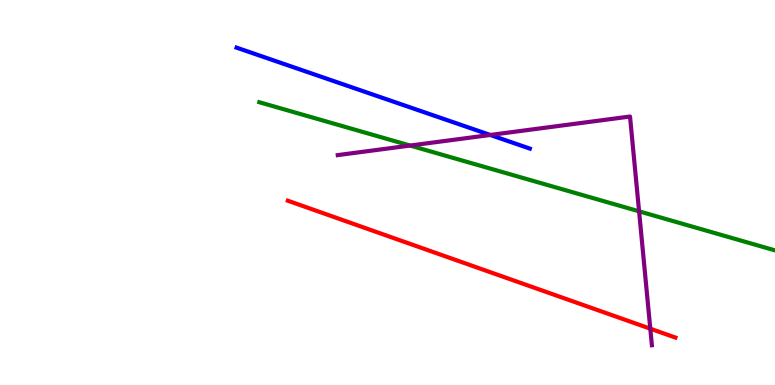[{'lines': ['blue', 'red'], 'intersections': []}, {'lines': ['green', 'red'], 'intersections': []}, {'lines': ['purple', 'red'], 'intersections': [{'x': 8.39, 'y': 1.46}]}, {'lines': ['blue', 'green'], 'intersections': []}, {'lines': ['blue', 'purple'], 'intersections': [{'x': 6.33, 'y': 6.49}]}, {'lines': ['green', 'purple'], 'intersections': [{'x': 5.29, 'y': 6.22}, {'x': 8.25, 'y': 4.51}]}]